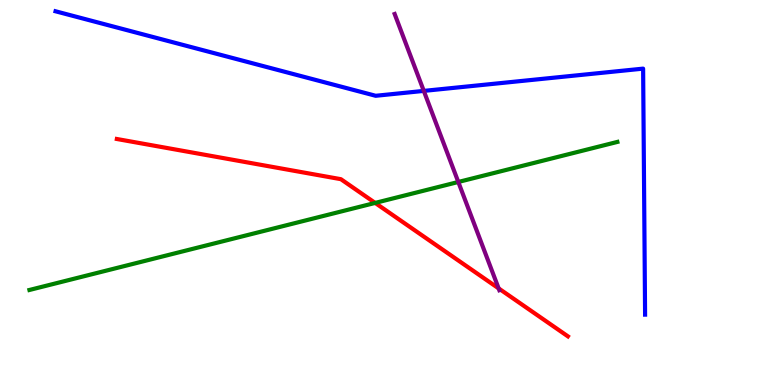[{'lines': ['blue', 'red'], 'intersections': []}, {'lines': ['green', 'red'], 'intersections': [{'x': 4.84, 'y': 4.73}]}, {'lines': ['purple', 'red'], 'intersections': [{'x': 6.43, 'y': 2.51}]}, {'lines': ['blue', 'green'], 'intersections': []}, {'lines': ['blue', 'purple'], 'intersections': [{'x': 5.47, 'y': 7.64}]}, {'lines': ['green', 'purple'], 'intersections': [{'x': 5.91, 'y': 5.27}]}]